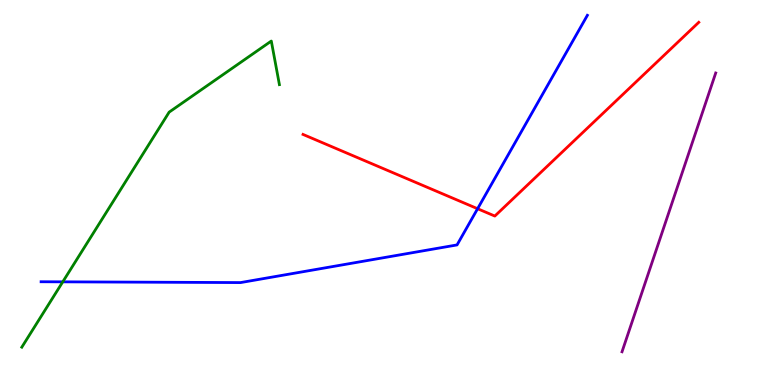[{'lines': ['blue', 'red'], 'intersections': [{'x': 6.16, 'y': 4.58}]}, {'lines': ['green', 'red'], 'intersections': []}, {'lines': ['purple', 'red'], 'intersections': []}, {'lines': ['blue', 'green'], 'intersections': [{'x': 0.81, 'y': 2.68}]}, {'lines': ['blue', 'purple'], 'intersections': []}, {'lines': ['green', 'purple'], 'intersections': []}]